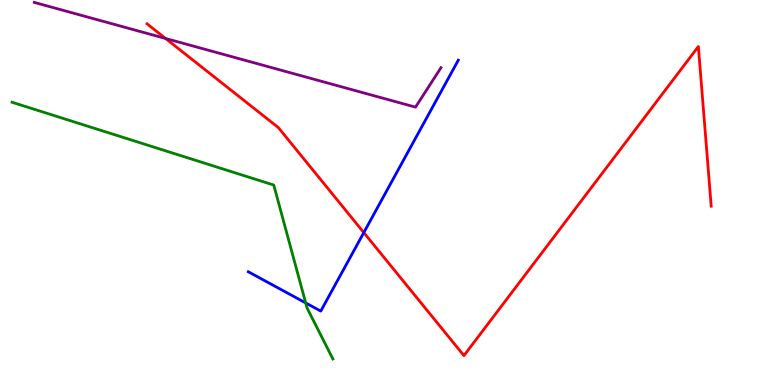[{'lines': ['blue', 'red'], 'intersections': [{'x': 4.69, 'y': 3.96}]}, {'lines': ['green', 'red'], 'intersections': []}, {'lines': ['purple', 'red'], 'intersections': [{'x': 2.14, 'y': 9.0}]}, {'lines': ['blue', 'green'], 'intersections': [{'x': 3.94, 'y': 2.13}]}, {'lines': ['blue', 'purple'], 'intersections': []}, {'lines': ['green', 'purple'], 'intersections': []}]